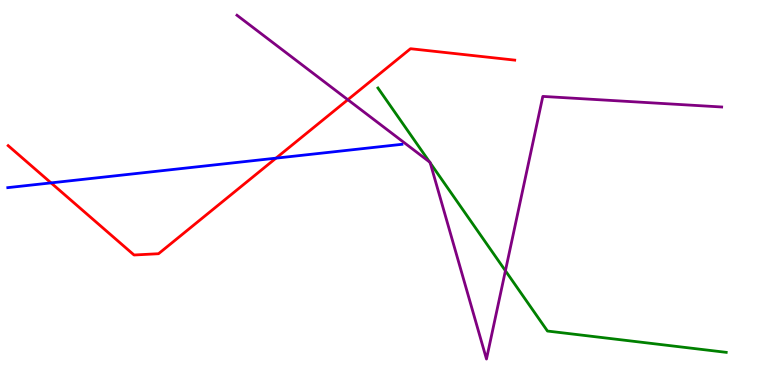[{'lines': ['blue', 'red'], 'intersections': [{'x': 0.658, 'y': 5.25}, {'x': 3.56, 'y': 5.89}]}, {'lines': ['green', 'red'], 'intersections': []}, {'lines': ['purple', 'red'], 'intersections': [{'x': 4.49, 'y': 7.41}]}, {'lines': ['blue', 'green'], 'intersections': []}, {'lines': ['blue', 'purple'], 'intersections': []}, {'lines': ['green', 'purple'], 'intersections': [{'x': 5.54, 'y': 5.79}, {'x': 5.55, 'y': 5.77}, {'x': 6.52, 'y': 2.97}]}]